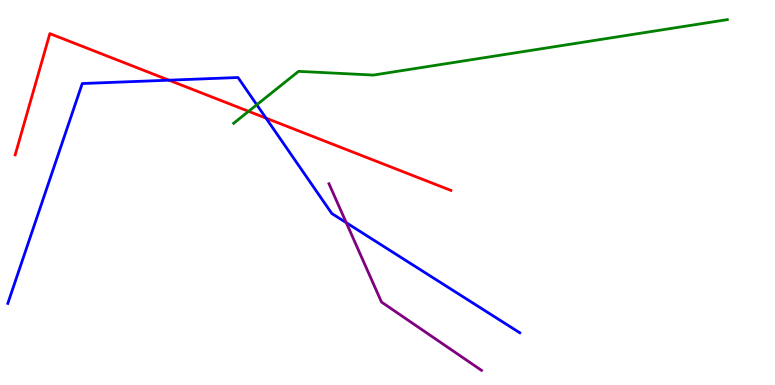[{'lines': ['blue', 'red'], 'intersections': [{'x': 2.18, 'y': 7.92}, {'x': 3.43, 'y': 6.93}]}, {'lines': ['green', 'red'], 'intersections': [{'x': 3.21, 'y': 7.11}]}, {'lines': ['purple', 'red'], 'intersections': []}, {'lines': ['blue', 'green'], 'intersections': [{'x': 3.31, 'y': 7.28}]}, {'lines': ['blue', 'purple'], 'intersections': [{'x': 4.47, 'y': 4.22}]}, {'lines': ['green', 'purple'], 'intersections': []}]